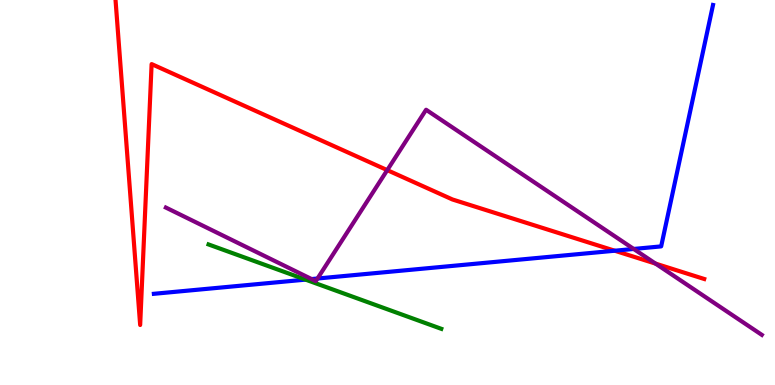[{'lines': ['blue', 'red'], 'intersections': [{'x': 7.93, 'y': 3.49}]}, {'lines': ['green', 'red'], 'intersections': []}, {'lines': ['purple', 'red'], 'intersections': [{'x': 5.0, 'y': 5.58}, {'x': 8.46, 'y': 3.15}]}, {'lines': ['blue', 'green'], 'intersections': [{'x': 3.94, 'y': 2.74}]}, {'lines': ['blue', 'purple'], 'intersections': [{'x': 4.02, 'y': 2.75}, {'x': 4.1, 'y': 2.77}, {'x': 8.18, 'y': 3.53}]}, {'lines': ['green', 'purple'], 'intersections': []}]